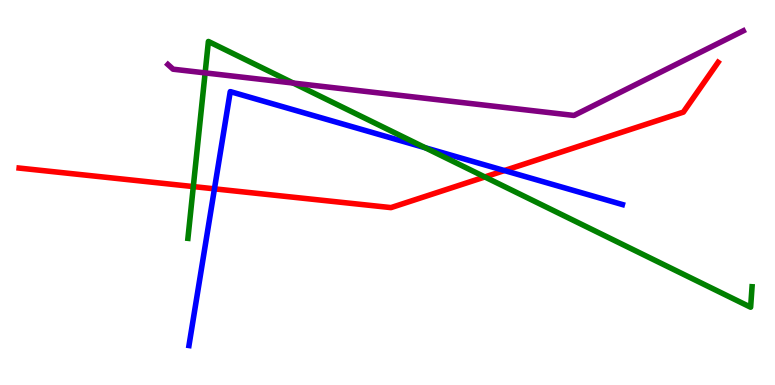[{'lines': ['blue', 'red'], 'intersections': [{'x': 2.77, 'y': 5.1}, {'x': 6.51, 'y': 5.57}]}, {'lines': ['green', 'red'], 'intersections': [{'x': 2.49, 'y': 5.15}, {'x': 6.26, 'y': 5.4}]}, {'lines': ['purple', 'red'], 'intersections': []}, {'lines': ['blue', 'green'], 'intersections': [{'x': 5.49, 'y': 6.16}]}, {'lines': ['blue', 'purple'], 'intersections': []}, {'lines': ['green', 'purple'], 'intersections': [{'x': 2.65, 'y': 8.11}, {'x': 3.78, 'y': 7.84}]}]